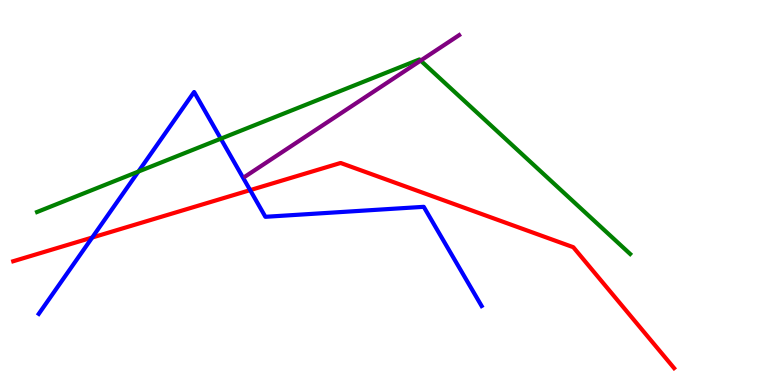[{'lines': ['blue', 'red'], 'intersections': [{'x': 1.19, 'y': 3.83}, {'x': 3.23, 'y': 5.06}]}, {'lines': ['green', 'red'], 'intersections': []}, {'lines': ['purple', 'red'], 'intersections': []}, {'lines': ['blue', 'green'], 'intersections': [{'x': 1.79, 'y': 5.54}, {'x': 2.85, 'y': 6.4}]}, {'lines': ['blue', 'purple'], 'intersections': []}, {'lines': ['green', 'purple'], 'intersections': [{'x': 5.43, 'y': 8.43}]}]